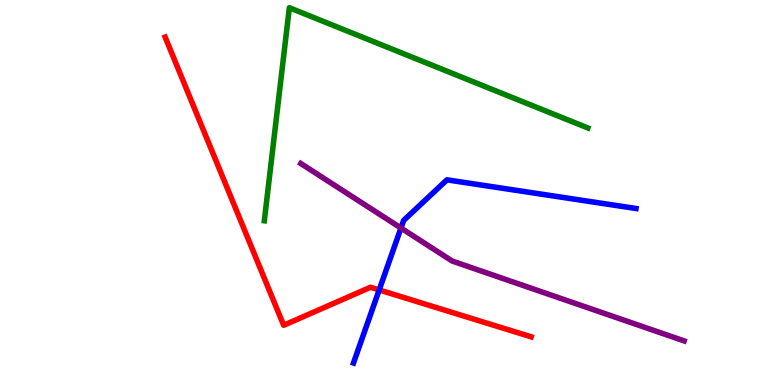[{'lines': ['blue', 'red'], 'intersections': [{'x': 4.89, 'y': 2.47}]}, {'lines': ['green', 'red'], 'intersections': []}, {'lines': ['purple', 'red'], 'intersections': []}, {'lines': ['blue', 'green'], 'intersections': []}, {'lines': ['blue', 'purple'], 'intersections': [{'x': 5.17, 'y': 4.08}]}, {'lines': ['green', 'purple'], 'intersections': []}]